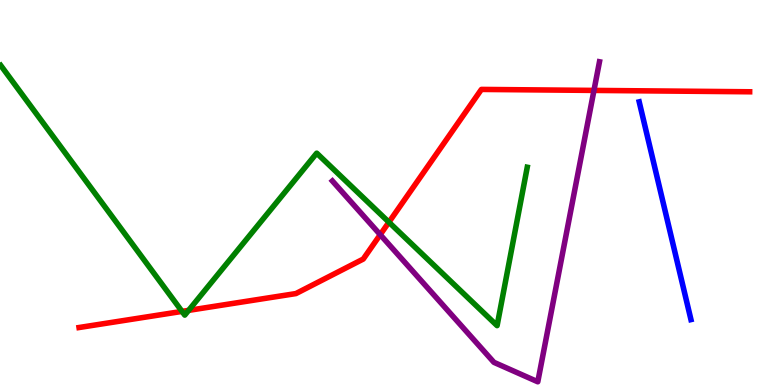[{'lines': ['blue', 'red'], 'intersections': []}, {'lines': ['green', 'red'], 'intersections': [{'x': 2.35, 'y': 1.91}, {'x': 2.43, 'y': 1.94}, {'x': 5.02, 'y': 4.23}]}, {'lines': ['purple', 'red'], 'intersections': [{'x': 4.91, 'y': 3.9}, {'x': 7.66, 'y': 7.65}]}, {'lines': ['blue', 'green'], 'intersections': []}, {'lines': ['blue', 'purple'], 'intersections': []}, {'lines': ['green', 'purple'], 'intersections': []}]